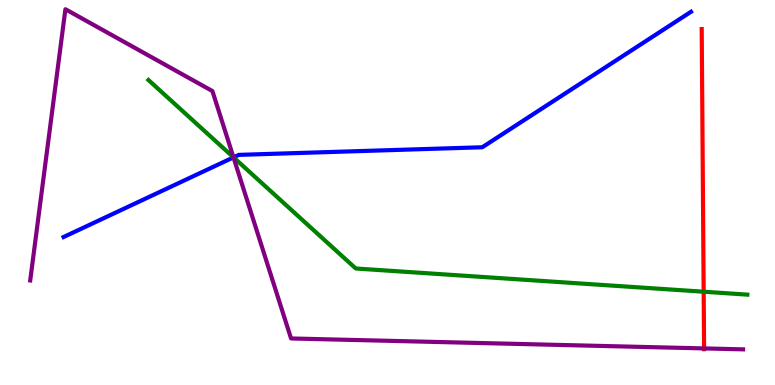[{'lines': ['blue', 'red'], 'intersections': []}, {'lines': ['green', 'red'], 'intersections': [{'x': 9.08, 'y': 2.42}]}, {'lines': ['purple', 'red'], 'intersections': [{'x': 9.09, 'y': 0.95}]}, {'lines': ['blue', 'green'], 'intersections': [{'x': 3.01, 'y': 5.91}]}, {'lines': ['blue', 'purple'], 'intersections': [{'x': 3.01, 'y': 5.91}]}, {'lines': ['green', 'purple'], 'intersections': [{'x': 3.01, 'y': 5.91}]}]